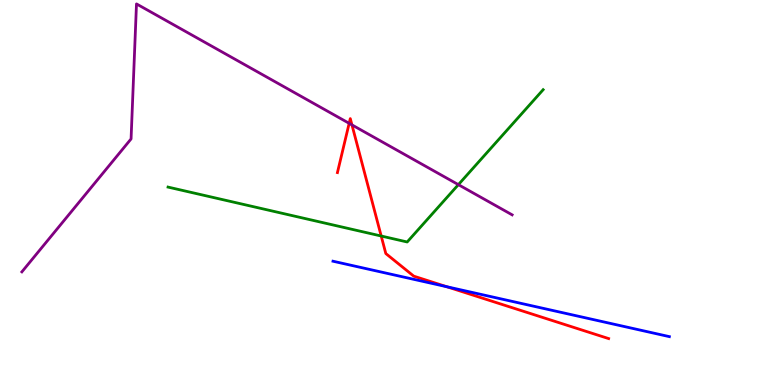[{'lines': ['blue', 'red'], 'intersections': [{'x': 5.76, 'y': 2.55}]}, {'lines': ['green', 'red'], 'intersections': [{'x': 4.92, 'y': 3.87}]}, {'lines': ['purple', 'red'], 'intersections': [{'x': 4.51, 'y': 6.8}, {'x': 4.54, 'y': 6.76}]}, {'lines': ['blue', 'green'], 'intersections': []}, {'lines': ['blue', 'purple'], 'intersections': []}, {'lines': ['green', 'purple'], 'intersections': [{'x': 5.91, 'y': 5.2}]}]